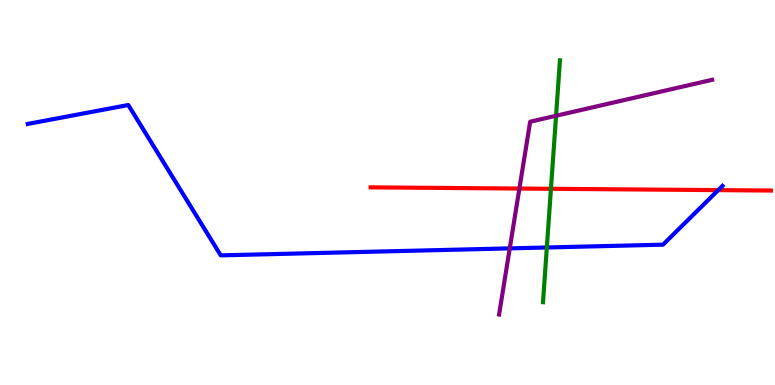[{'lines': ['blue', 'red'], 'intersections': [{'x': 9.27, 'y': 5.06}]}, {'lines': ['green', 'red'], 'intersections': [{'x': 7.11, 'y': 5.1}]}, {'lines': ['purple', 'red'], 'intersections': [{'x': 6.7, 'y': 5.1}]}, {'lines': ['blue', 'green'], 'intersections': [{'x': 7.06, 'y': 3.57}]}, {'lines': ['blue', 'purple'], 'intersections': [{'x': 6.58, 'y': 3.55}]}, {'lines': ['green', 'purple'], 'intersections': [{'x': 7.17, 'y': 6.99}]}]